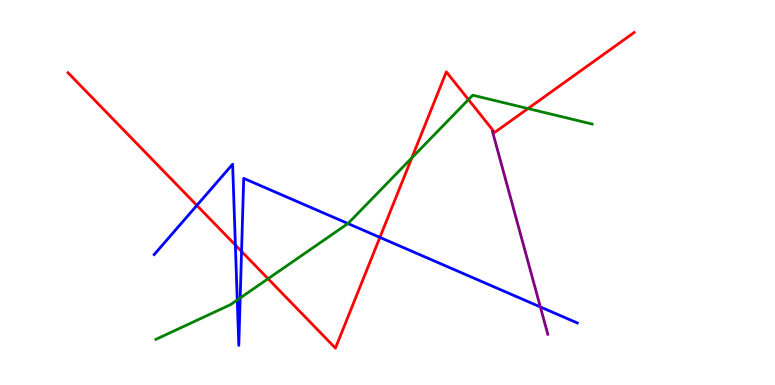[{'lines': ['blue', 'red'], 'intersections': [{'x': 2.54, 'y': 4.66}, {'x': 3.04, 'y': 3.63}, {'x': 3.12, 'y': 3.47}, {'x': 4.9, 'y': 3.83}]}, {'lines': ['green', 'red'], 'intersections': [{'x': 3.46, 'y': 2.76}, {'x': 5.31, 'y': 5.9}, {'x': 6.04, 'y': 7.41}, {'x': 6.81, 'y': 7.18}]}, {'lines': ['purple', 'red'], 'intersections': []}, {'lines': ['blue', 'green'], 'intersections': [{'x': 3.06, 'y': 2.21}, {'x': 3.1, 'y': 2.26}, {'x': 4.49, 'y': 4.19}]}, {'lines': ['blue', 'purple'], 'intersections': [{'x': 6.97, 'y': 2.03}]}, {'lines': ['green', 'purple'], 'intersections': []}]